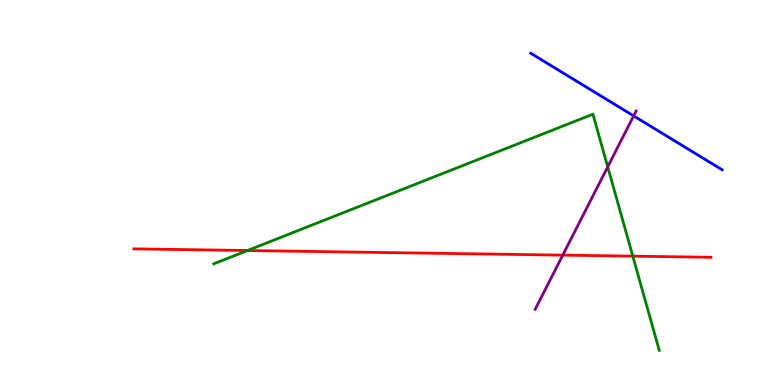[{'lines': ['blue', 'red'], 'intersections': []}, {'lines': ['green', 'red'], 'intersections': [{'x': 3.19, 'y': 3.49}, {'x': 8.17, 'y': 3.35}]}, {'lines': ['purple', 'red'], 'intersections': [{'x': 7.26, 'y': 3.37}]}, {'lines': ['blue', 'green'], 'intersections': []}, {'lines': ['blue', 'purple'], 'intersections': [{'x': 8.18, 'y': 6.99}]}, {'lines': ['green', 'purple'], 'intersections': [{'x': 7.84, 'y': 5.67}]}]